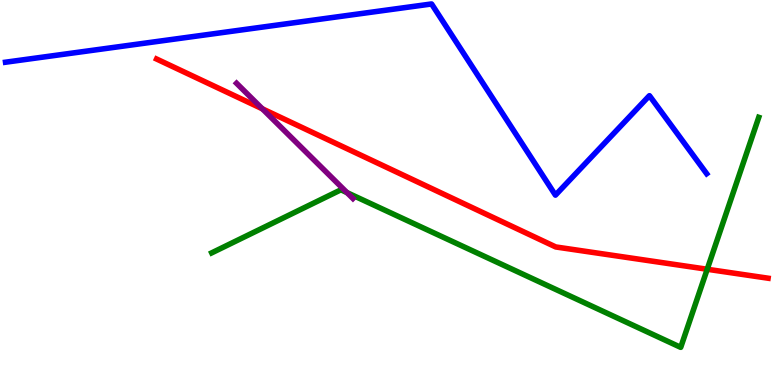[{'lines': ['blue', 'red'], 'intersections': []}, {'lines': ['green', 'red'], 'intersections': [{'x': 9.13, 'y': 3.01}]}, {'lines': ['purple', 'red'], 'intersections': [{'x': 3.39, 'y': 7.17}]}, {'lines': ['blue', 'green'], 'intersections': []}, {'lines': ['blue', 'purple'], 'intersections': []}, {'lines': ['green', 'purple'], 'intersections': [{'x': 4.48, 'y': 5.0}]}]